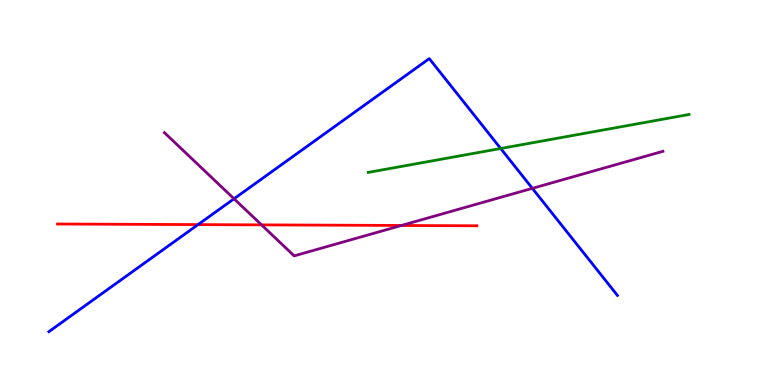[{'lines': ['blue', 'red'], 'intersections': [{'x': 2.56, 'y': 4.17}]}, {'lines': ['green', 'red'], 'intersections': []}, {'lines': ['purple', 'red'], 'intersections': [{'x': 3.37, 'y': 4.16}, {'x': 5.18, 'y': 4.14}]}, {'lines': ['blue', 'green'], 'intersections': [{'x': 6.46, 'y': 6.14}]}, {'lines': ['blue', 'purple'], 'intersections': [{'x': 3.02, 'y': 4.84}, {'x': 6.87, 'y': 5.11}]}, {'lines': ['green', 'purple'], 'intersections': []}]